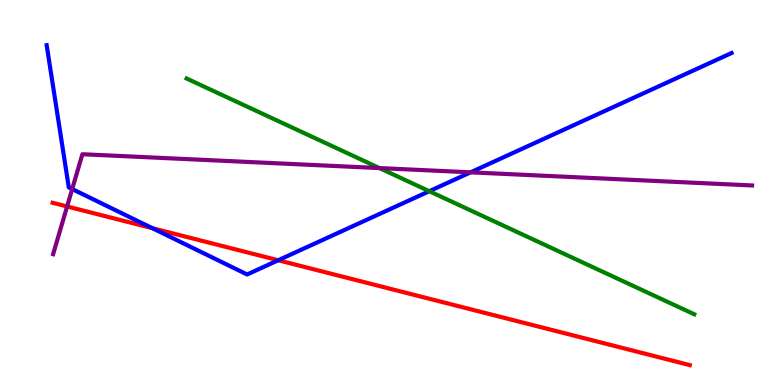[{'lines': ['blue', 'red'], 'intersections': [{'x': 1.97, 'y': 4.07}, {'x': 3.59, 'y': 3.24}]}, {'lines': ['green', 'red'], 'intersections': []}, {'lines': ['purple', 'red'], 'intersections': [{'x': 0.866, 'y': 4.64}]}, {'lines': ['blue', 'green'], 'intersections': [{'x': 5.54, 'y': 5.03}]}, {'lines': ['blue', 'purple'], 'intersections': [{'x': 0.932, 'y': 5.09}, {'x': 6.07, 'y': 5.52}]}, {'lines': ['green', 'purple'], 'intersections': [{'x': 4.9, 'y': 5.63}]}]